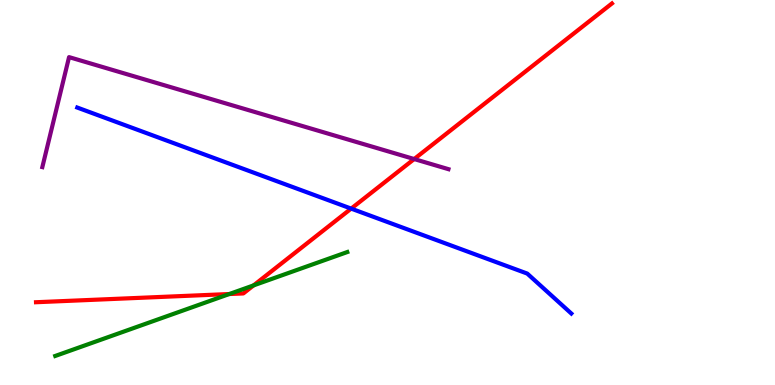[{'lines': ['blue', 'red'], 'intersections': [{'x': 4.53, 'y': 4.58}]}, {'lines': ['green', 'red'], 'intersections': [{'x': 2.96, 'y': 2.36}, {'x': 3.27, 'y': 2.59}]}, {'lines': ['purple', 'red'], 'intersections': [{'x': 5.34, 'y': 5.87}]}, {'lines': ['blue', 'green'], 'intersections': []}, {'lines': ['blue', 'purple'], 'intersections': []}, {'lines': ['green', 'purple'], 'intersections': []}]